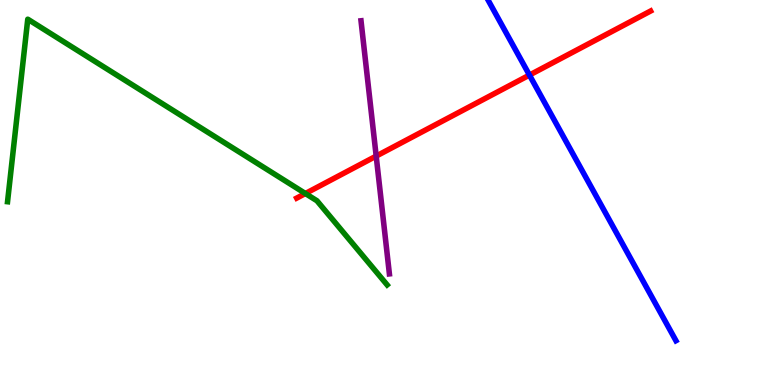[{'lines': ['blue', 'red'], 'intersections': [{'x': 6.83, 'y': 8.05}]}, {'lines': ['green', 'red'], 'intersections': [{'x': 3.94, 'y': 4.97}]}, {'lines': ['purple', 'red'], 'intersections': [{'x': 4.85, 'y': 5.95}]}, {'lines': ['blue', 'green'], 'intersections': []}, {'lines': ['blue', 'purple'], 'intersections': []}, {'lines': ['green', 'purple'], 'intersections': []}]